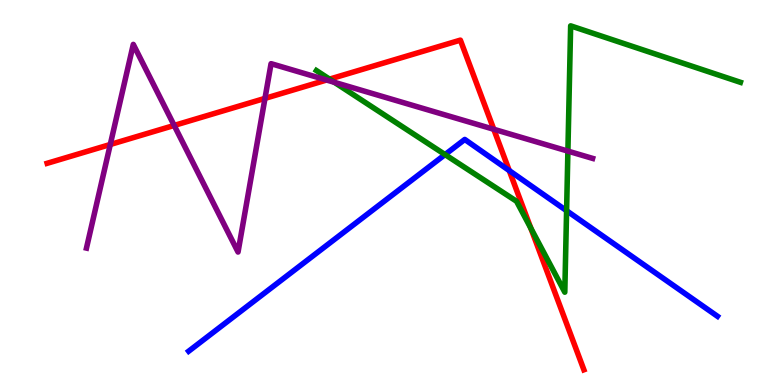[{'lines': ['blue', 'red'], 'intersections': [{'x': 6.57, 'y': 5.57}]}, {'lines': ['green', 'red'], 'intersections': [{'x': 4.25, 'y': 7.94}, {'x': 6.85, 'y': 4.07}]}, {'lines': ['purple', 'red'], 'intersections': [{'x': 1.42, 'y': 6.25}, {'x': 2.25, 'y': 6.74}, {'x': 3.42, 'y': 7.44}, {'x': 4.21, 'y': 7.92}, {'x': 6.37, 'y': 6.64}]}, {'lines': ['blue', 'green'], 'intersections': [{'x': 5.74, 'y': 5.98}, {'x': 7.31, 'y': 4.53}]}, {'lines': ['blue', 'purple'], 'intersections': []}, {'lines': ['green', 'purple'], 'intersections': [{'x': 4.32, 'y': 7.86}, {'x': 7.33, 'y': 6.08}]}]